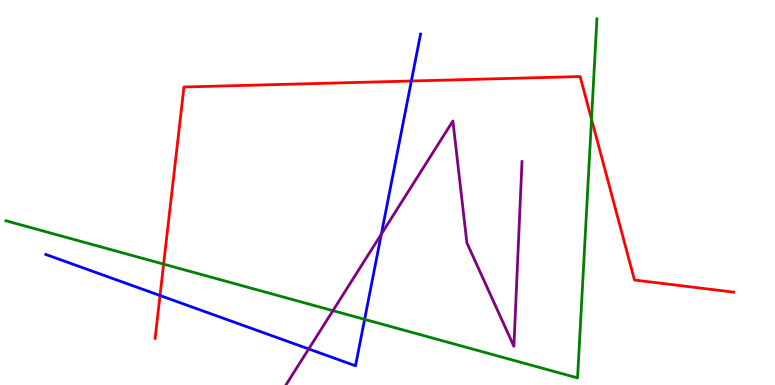[{'lines': ['blue', 'red'], 'intersections': [{'x': 2.06, 'y': 2.32}, {'x': 5.31, 'y': 7.9}]}, {'lines': ['green', 'red'], 'intersections': [{'x': 2.11, 'y': 3.14}, {'x': 7.63, 'y': 6.9}]}, {'lines': ['purple', 'red'], 'intersections': []}, {'lines': ['blue', 'green'], 'intersections': [{'x': 4.7, 'y': 1.7}]}, {'lines': ['blue', 'purple'], 'intersections': [{'x': 3.98, 'y': 0.936}, {'x': 4.92, 'y': 3.92}]}, {'lines': ['green', 'purple'], 'intersections': [{'x': 4.3, 'y': 1.93}]}]